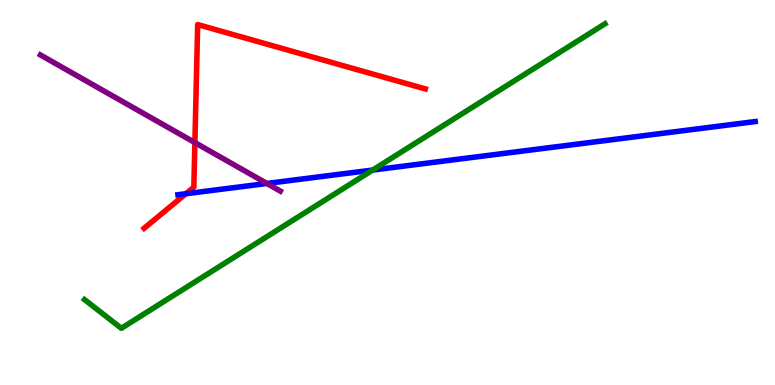[{'lines': ['blue', 'red'], 'intersections': [{'x': 2.4, 'y': 4.97}]}, {'lines': ['green', 'red'], 'intersections': []}, {'lines': ['purple', 'red'], 'intersections': [{'x': 2.51, 'y': 6.3}]}, {'lines': ['blue', 'green'], 'intersections': [{'x': 4.81, 'y': 5.58}]}, {'lines': ['blue', 'purple'], 'intersections': [{'x': 3.44, 'y': 5.23}]}, {'lines': ['green', 'purple'], 'intersections': []}]